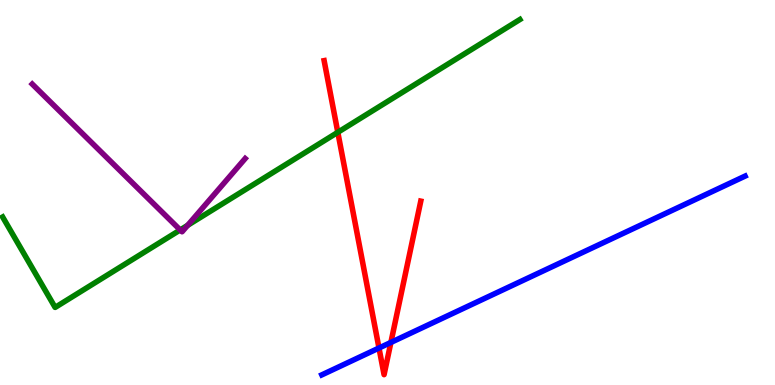[{'lines': ['blue', 'red'], 'intersections': [{'x': 4.89, 'y': 0.961}, {'x': 5.04, 'y': 1.11}]}, {'lines': ['green', 'red'], 'intersections': [{'x': 4.36, 'y': 6.56}]}, {'lines': ['purple', 'red'], 'intersections': []}, {'lines': ['blue', 'green'], 'intersections': []}, {'lines': ['blue', 'purple'], 'intersections': []}, {'lines': ['green', 'purple'], 'intersections': [{'x': 2.33, 'y': 4.03}, {'x': 2.42, 'y': 4.15}]}]